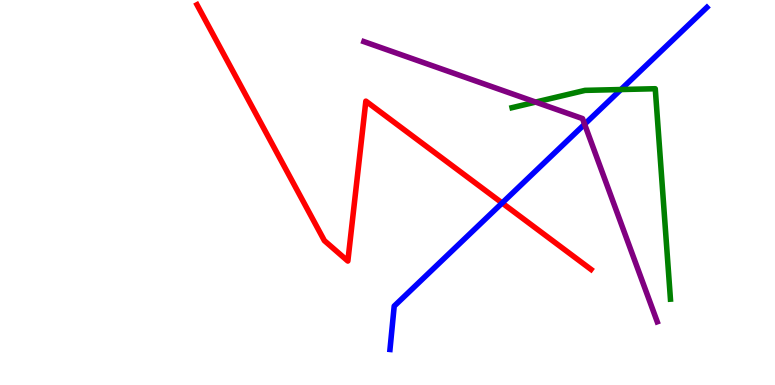[{'lines': ['blue', 'red'], 'intersections': [{'x': 6.48, 'y': 4.73}]}, {'lines': ['green', 'red'], 'intersections': []}, {'lines': ['purple', 'red'], 'intersections': []}, {'lines': ['blue', 'green'], 'intersections': [{'x': 8.01, 'y': 7.67}]}, {'lines': ['blue', 'purple'], 'intersections': [{'x': 7.54, 'y': 6.77}]}, {'lines': ['green', 'purple'], 'intersections': [{'x': 6.91, 'y': 7.35}]}]